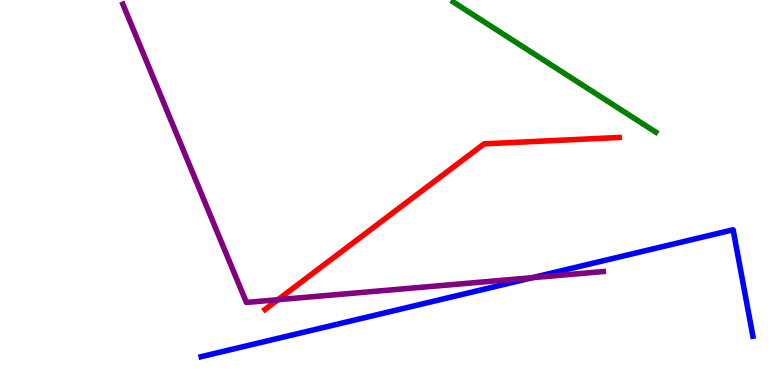[{'lines': ['blue', 'red'], 'intersections': []}, {'lines': ['green', 'red'], 'intersections': []}, {'lines': ['purple', 'red'], 'intersections': [{'x': 3.59, 'y': 2.22}]}, {'lines': ['blue', 'green'], 'intersections': []}, {'lines': ['blue', 'purple'], 'intersections': [{'x': 6.87, 'y': 2.79}]}, {'lines': ['green', 'purple'], 'intersections': []}]